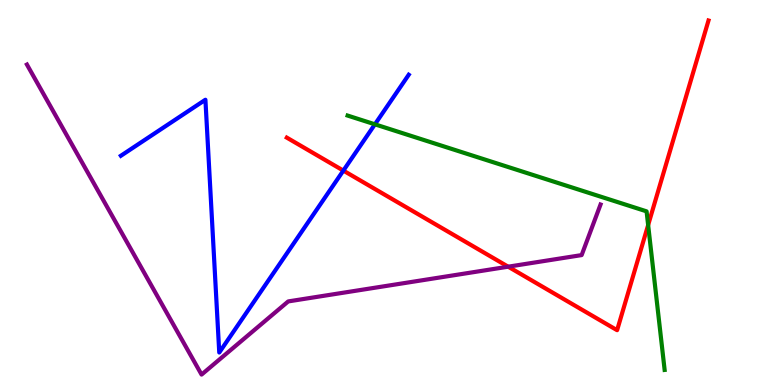[{'lines': ['blue', 'red'], 'intersections': [{'x': 4.43, 'y': 5.57}]}, {'lines': ['green', 'red'], 'intersections': [{'x': 8.36, 'y': 4.15}]}, {'lines': ['purple', 'red'], 'intersections': [{'x': 6.56, 'y': 3.07}]}, {'lines': ['blue', 'green'], 'intersections': [{'x': 4.84, 'y': 6.77}]}, {'lines': ['blue', 'purple'], 'intersections': []}, {'lines': ['green', 'purple'], 'intersections': []}]